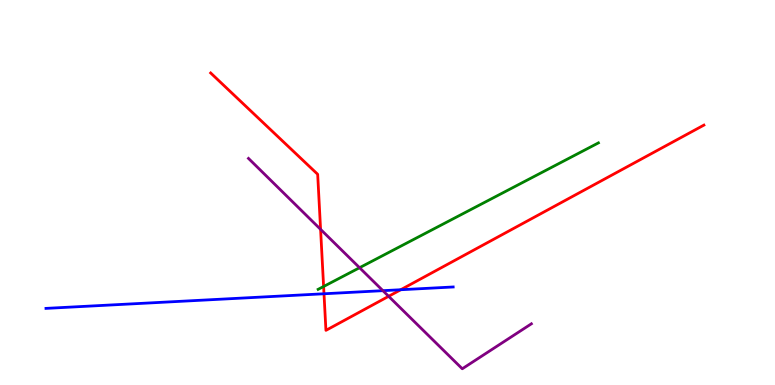[{'lines': ['blue', 'red'], 'intersections': [{'x': 4.18, 'y': 2.37}, {'x': 5.17, 'y': 2.47}]}, {'lines': ['green', 'red'], 'intersections': [{'x': 4.18, 'y': 2.56}]}, {'lines': ['purple', 'red'], 'intersections': [{'x': 4.14, 'y': 4.04}, {'x': 5.01, 'y': 2.3}]}, {'lines': ['blue', 'green'], 'intersections': []}, {'lines': ['blue', 'purple'], 'intersections': [{'x': 4.94, 'y': 2.45}]}, {'lines': ['green', 'purple'], 'intersections': [{'x': 4.64, 'y': 3.05}]}]